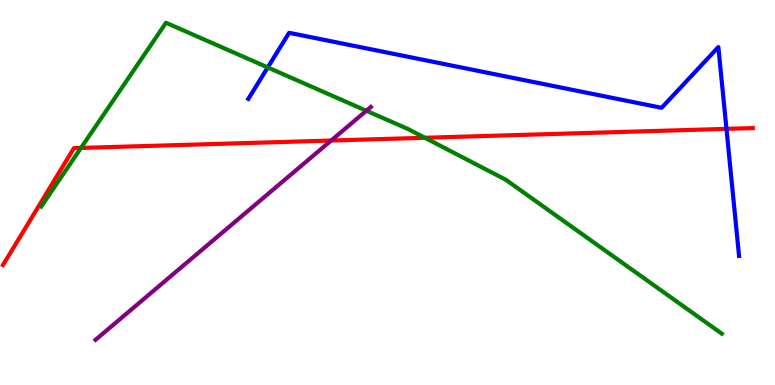[{'lines': ['blue', 'red'], 'intersections': [{'x': 9.37, 'y': 6.65}]}, {'lines': ['green', 'red'], 'intersections': [{'x': 1.05, 'y': 6.16}, {'x': 5.48, 'y': 6.42}]}, {'lines': ['purple', 'red'], 'intersections': [{'x': 4.27, 'y': 6.35}]}, {'lines': ['blue', 'green'], 'intersections': [{'x': 3.45, 'y': 8.25}]}, {'lines': ['blue', 'purple'], 'intersections': []}, {'lines': ['green', 'purple'], 'intersections': [{'x': 4.73, 'y': 7.12}]}]